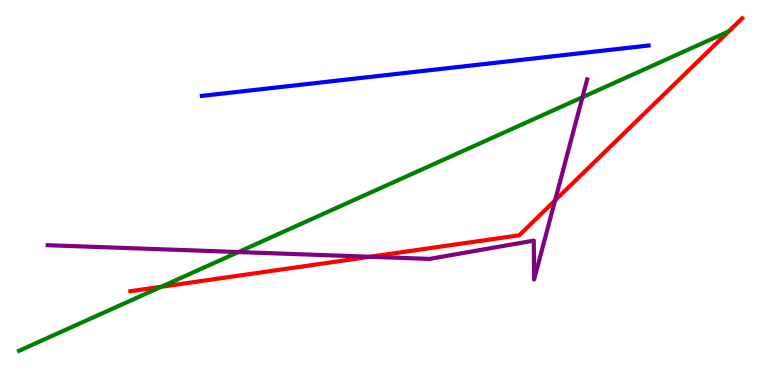[{'lines': ['blue', 'red'], 'intersections': []}, {'lines': ['green', 'red'], 'intersections': [{'x': 2.08, 'y': 2.55}]}, {'lines': ['purple', 'red'], 'intersections': [{'x': 4.77, 'y': 3.33}, {'x': 7.16, 'y': 4.79}]}, {'lines': ['blue', 'green'], 'intersections': []}, {'lines': ['blue', 'purple'], 'intersections': []}, {'lines': ['green', 'purple'], 'intersections': [{'x': 3.08, 'y': 3.45}, {'x': 7.52, 'y': 7.47}]}]